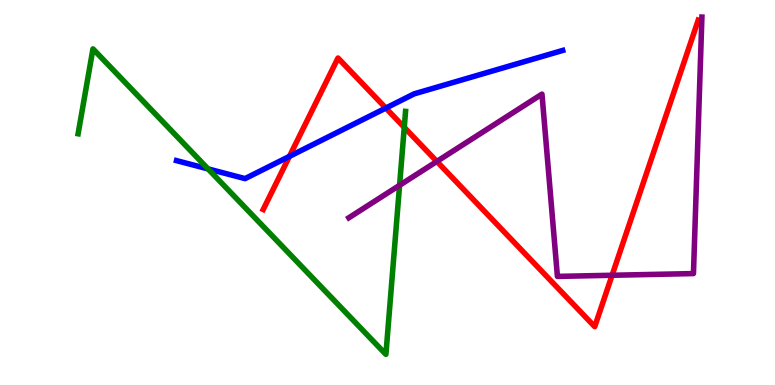[{'lines': ['blue', 'red'], 'intersections': [{'x': 3.73, 'y': 5.94}, {'x': 4.98, 'y': 7.19}]}, {'lines': ['green', 'red'], 'intersections': [{'x': 5.22, 'y': 6.69}]}, {'lines': ['purple', 'red'], 'intersections': [{'x': 5.64, 'y': 5.81}, {'x': 7.9, 'y': 2.85}]}, {'lines': ['blue', 'green'], 'intersections': [{'x': 2.68, 'y': 5.61}]}, {'lines': ['blue', 'purple'], 'intersections': []}, {'lines': ['green', 'purple'], 'intersections': [{'x': 5.16, 'y': 5.19}]}]